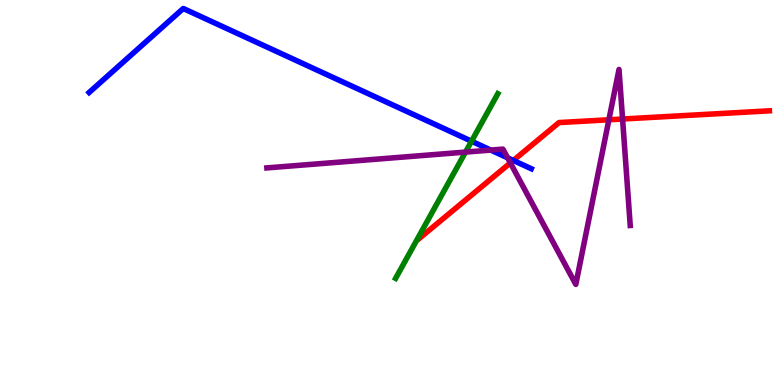[{'lines': ['blue', 'red'], 'intersections': [{'x': 6.62, 'y': 5.83}]}, {'lines': ['green', 'red'], 'intersections': []}, {'lines': ['purple', 'red'], 'intersections': [{'x': 6.59, 'y': 5.77}, {'x': 7.86, 'y': 6.89}, {'x': 8.03, 'y': 6.91}]}, {'lines': ['blue', 'green'], 'intersections': [{'x': 6.08, 'y': 6.33}]}, {'lines': ['blue', 'purple'], 'intersections': [{'x': 6.33, 'y': 6.1}, {'x': 6.55, 'y': 5.9}]}, {'lines': ['green', 'purple'], 'intersections': [{'x': 6.01, 'y': 6.05}]}]